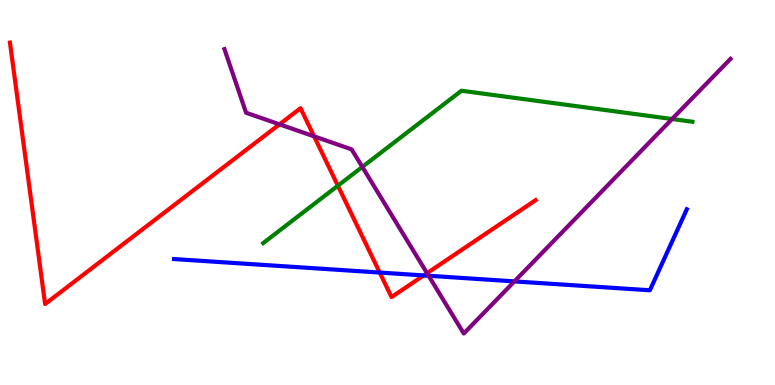[{'lines': ['blue', 'red'], 'intersections': [{'x': 4.9, 'y': 2.92}, {'x': 5.47, 'y': 2.85}]}, {'lines': ['green', 'red'], 'intersections': [{'x': 4.36, 'y': 5.18}]}, {'lines': ['purple', 'red'], 'intersections': [{'x': 3.61, 'y': 6.77}, {'x': 4.05, 'y': 6.46}, {'x': 5.51, 'y': 2.9}]}, {'lines': ['blue', 'green'], 'intersections': []}, {'lines': ['blue', 'purple'], 'intersections': [{'x': 5.53, 'y': 2.84}, {'x': 6.64, 'y': 2.69}]}, {'lines': ['green', 'purple'], 'intersections': [{'x': 4.68, 'y': 5.66}, {'x': 8.67, 'y': 6.91}]}]